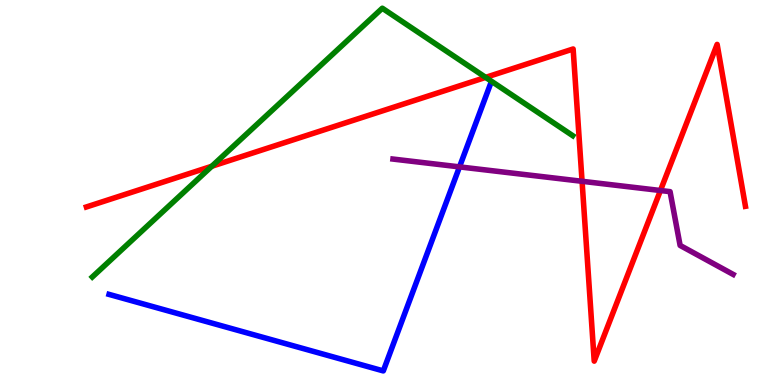[{'lines': ['blue', 'red'], 'intersections': []}, {'lines': ['green', 'red'], 'intersections': [{'x': 2.73, 'y': 5.68}, {'x': 6.27, 'y': 7.99}]}, {'lines': ['purple', 'red'], 'intersections': [{'x': 7.51, 'y': 5.29}, {'x': 8.52, 'y': 5.05}]}, {'lines': ['blue', 'green'], 'intersections': []}, {'lines': ['blue', 'purple'], 'intersections': [{'x': 5.93, 'y': 5.67}]}, {'lines': ['green', 'purple'], 'intersections': []}]